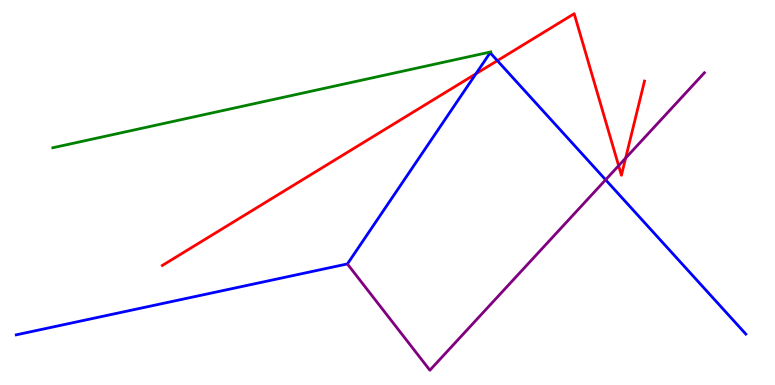[{'lines': ['blue', 'red'], 'intersections': [{'x': 6.14, 'y': 8.08}, {'x': 6.42, 'y': 8.42}]}, {'lines': ['green', 'red'], 'intersections': []}, {'lines': ['purple', 'red'], 'intersections': [{'x': 7.98, 'y': 5.7}, {'x': 8.07, 'y': 5.89}]}, {'lines': ['blue', 'green'], 'intersections': []}, {'lines': ['blue', 'purple'], 'intersections': [{'x': 7.81, 'y': 5.33}]}, {'lines': ['green', 'purple'], 'intersections': []}]